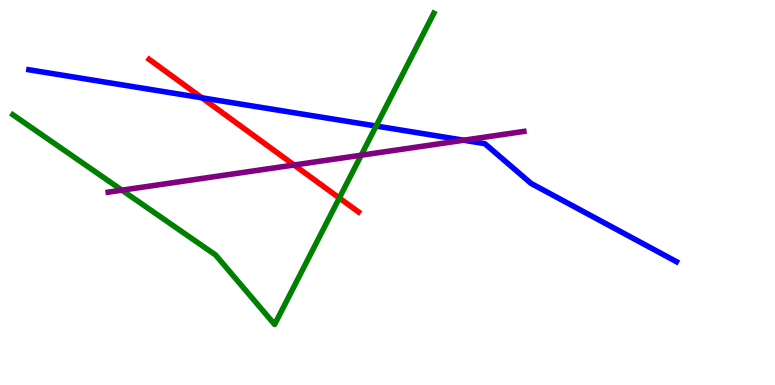[{'lines': ['blue', 'red'], 'intersections': [{'x': 2.61, 'y': 7.46}]}, {'lines': ['green', 'red'], 'intersections': [{'x': 4.38, 'y': 4.86}]}, {'lines': ['purple', 'red'], 'intersections': [{'x': 3.79, 'y': 5.71}]}, {'lines': ['blue', 'green'], 'intersections': [{'x': 4.85, 'y': 6.73}]}, {'lines': ['blue', 'purple'], 'intersections': [{'x': 5.98, 'y': 6.36}]}, {'lines': ['green', 'purple'], 'intersections': [{'x': 1.57, 'y': 5.06}, {'x': 4.66, 'y': 5.97}]}]